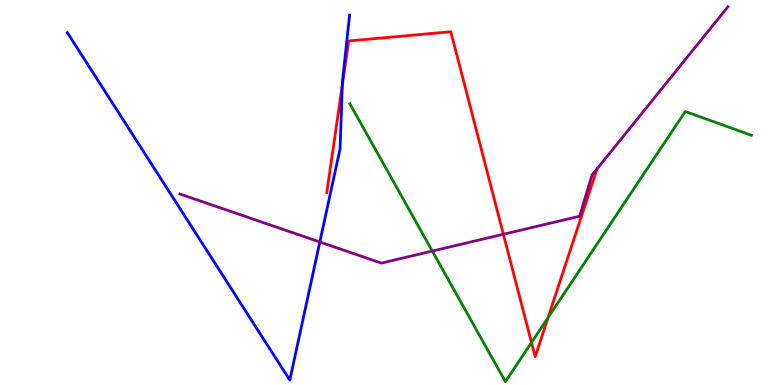[{'lines': ['blue', 'red'], 'intersections': [{'x': 4.42, 'y': 7.79}]}, {'lines': ['green', 'red'], 'intersections': [{'x': 6.86, 'y': 1.1}, {'x': 7.07, 'y': 1.75}]}, {'lines': ['purple', 'red'], 'intersections': [{'x': 6.5, 'y': 3.92}, {'x': 7.7, 'y': 5.62}]}, {'lines': ['blue', 'green'], 'intersections': []}, {'lines': ['blue', 'purple'], 'intersections': [{'x': 4.13, 'y': 3.71}]}, {'lines': ['green', 'purple'], 'intersections': [{'x': 5.58, 'y': 3.48}]}]